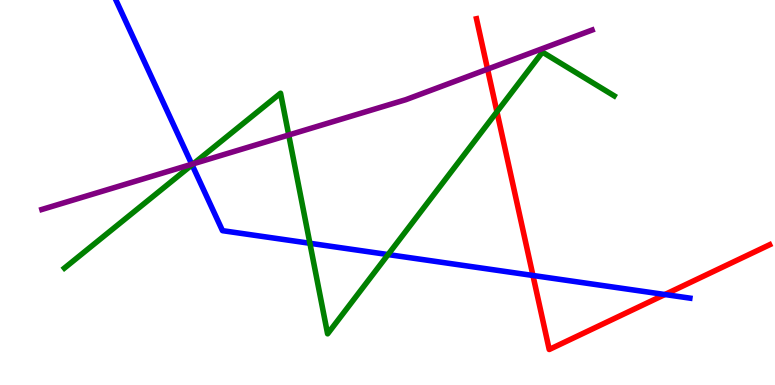[{'lines': ['blue', 'red'], 'intersections': [{'x': 6.88, 'y': 2.84}, {'x': 8.58, 'y': 2.35}]}, {'lines': ['green', 'red'], 'intersections': [{'x': 6.41, 'y': 7.1}]}, {'lines': ['purple', 'red'], 'intersections': [{'x': 6.29, 'y': 8.2}]}, {'lines': ['blue', 'green'], 'intersections': [{'x': 2.48, 'y': 5.72}, {'x': 4.0, 'y': 3.68}, {'x': 5.01, 'y': 3.39}]}, {'lines': ['blue', 'purple'], 'intersections': [{'x': 2.47, 'y': 5.73}]}, {'lines': ['green', 'purple'], 'intersections': [{'x': 2.5, 'y': 5.75}, {'x': 3.73, 'y': 6.49}]}]